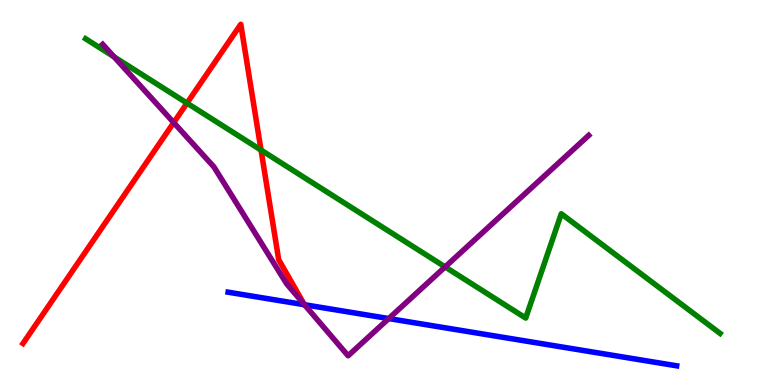[{'lines': ['blue', 'red'], 'intersections': []}, {'lines': ['green', 'red'], 'intersections': [{'x': 2.41, 'y': 7.32}, {'x': 3.37, 'y': 6.1}]}, {'lines': ['purple', 'red'], 'intersections': [{'x': 2.24, 'y': 6.82}]}, {'lines': ['blue', 'green'], 'intersections': []}, {'lines': ['blue', 'purple'], 'intersections': [{'x': 3.93, 'y': 2.08}, {'x': 5.02, 'y': 1.73}]}, {'lines': ['green', 'purple'], 'intersections': [{'x': 1.47, 'y': 8.53}, {'x': 5.74, 'y': 3.07}]}]